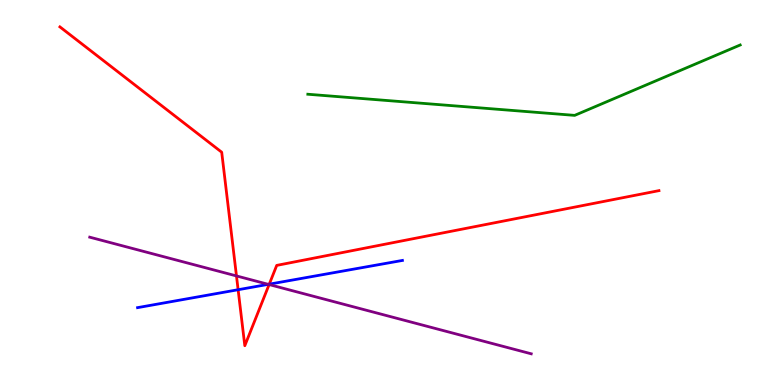[{'lines': ['blue', 'red'], 'intersections': [{'x': 3.07, 'y': 2.47}, {'x': 3.47, 'y': 2.62}]}, {'lines': ['green', 'red'], 'intersections': []}, {'lines': ['purple', 'red'], 'intersections': [{'x': 3.05, 'y': 2.83}, {'x': 3.47, 'y': 2.61}]}, {'lines': ['blue', 'green'], 'intersections': []}, {'lines': ['blue', 'purple'], 'intersections': [{'x': 3.46, 'y': 2.61}]}, {'lines': ['green', 'purple'], 'intersections': []}]